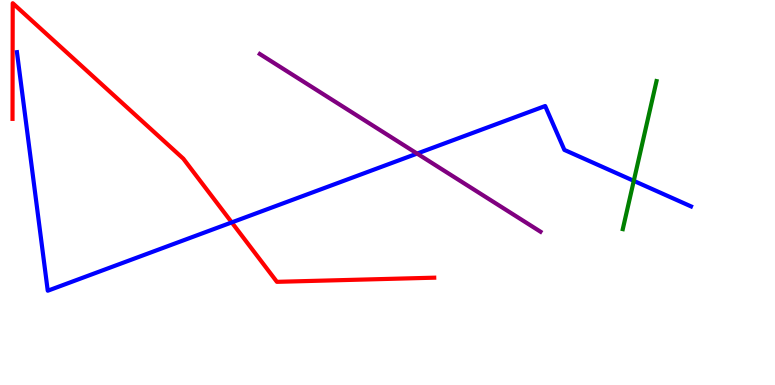[{'lines': ['blue', 'red'], 'intersections': [{'x': 2.99, 'y': 4.22}]}, {'lines': ['green', 'red'], 'intersections': []}, {'lines': ['purple', 'red'], 'intersections': []}, {'lines': ['blue', 'green'], 'intersections': [{'x': 8.18, 'y': 5.3}]}, {'lines': ['blue', 'purple'], 'intersections': [{'x': 5.38, 'y': 6.01}]}, {'lines': ['green', 'purple'], 'intersections': []}]